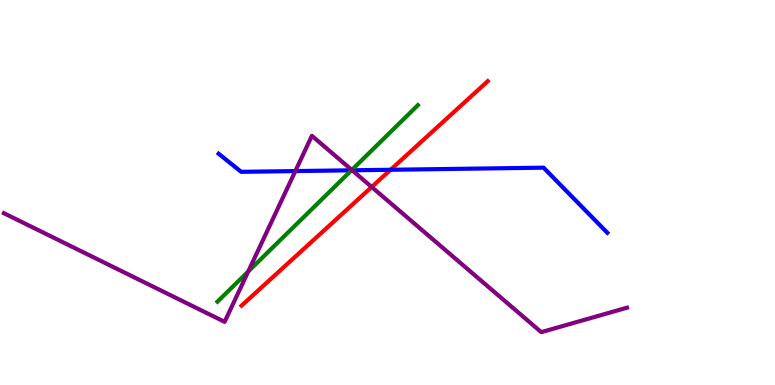[{'lines': ['blue', 'red'], 'intersections': [{'x': 5.04, 'y': 5.59}]}, {'lines': ['green', 'red'], 'intersections': []}, {'lines': ['purple', 'red'], 'intersections': [{'x': 4.8, 'y': 5.14}]}, {'lines': ['blue', 'green'], 'intersections': [{'x': 4.53, 'y': 5.58}]}, {'lines': ['blue', 'purple'], 'intersections': [{'x': 3.81, 'y': 5.56}, {'x': 4.54, 'y': 5.58}]}, {'lines': ['green', 'purple'], 'intersections': [{'x': 3.2, 'y': 2.95}, {'x': 4.54, 'y': 5.59}]}]